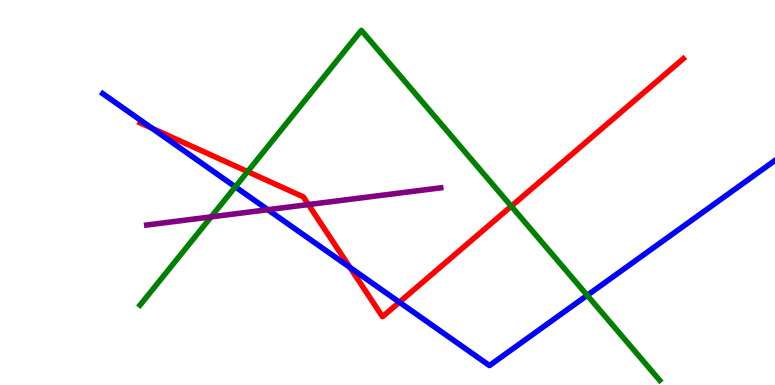[{'lines': ['blue', 'red'], 'intersections': [{'x': 1.96, 'y': 6.67}, {'x': 4.52, 'y': 3.05}, {'x': 5.15, 'y': 2.15}]}, {'lines': ['green', 'red'], 'intersections': [{'x': 3.19, 'y': 5.54}, {'x': 6.6, 'y': 4.64}]}, {'lines': ['purple', 'red'], 'intersections': [{'x': 3.98, 'y': 4.69}]}, {'lines': ['blue', 'green'], 'intersections': [{'x': 3.04, 'y': 5.15}, {'x': 7.58, 'y': 2.33}]}, {'lines': ['blue', 'purple'], 'intersections': [{'x': 3.46, 'y': 4.55}]}, {'lines': ['green', 'purple'], 'intersections': [{'x': 2.72, 'y': 4.37}]}]